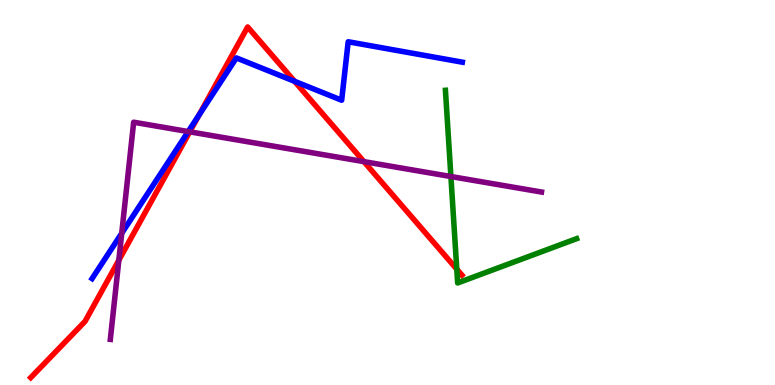[{'lines': ['blue', 'red'], 'intersections': [{'x': 2.57, 'y': 7.01}, {'x': 3.8, 'y': 7.89}]}, {'lines': ['green', 'red'], 'intersections': [{'x': 5.89, 'y': 3.01}]}, {'lines': ['purple', 'red'], 'intersections': [{'x': 1.53, 'y': 3.24}, {'x': 2.45, 'y': 6.58}, {'x': 4.7, 'y': 5.8}]}, {'lines': ['blue', 'green'], 'intersections': []}, {'lines': ['blue', 'purple'], 'intersections': [{'x': 1.57, 'y': 3.94}, {'x': 2.43, 'y': 6.58}]}, {'lines': ['green', 'purple'], 'intersections': [{'x': 5.82, 'y': 5.41}]}]